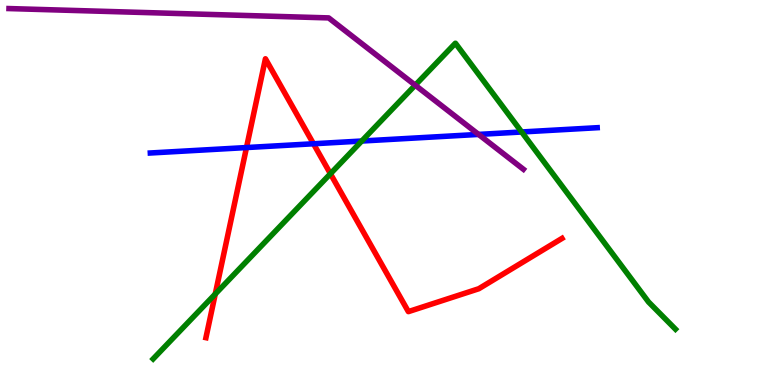[{'lines': ['blue', 'red'], 'intersections': [{'x': 3.18, 'y': 6.17}, {'x': 4.04, 'y': 6.27}]}, {'lines': ['green', 'red'], 'intersections': [{'x': 2.78, 'y': 2.36}, {'x': 4.26, 'y': 5.49}]}, {'lines': ['purple', 'red'], 'intersections': []}, {'lines': ['blue', 'green'], 'intersections': [{'x': 4.67, 'y': 6.34}, {'x': 6.73, 'y': 6.57}]}, {'lines': ['blue', 'purple'], 'intersections': [{'x': 6.18, 'y': 6.51}]}, {'lines': ['green', 'purple'], 'intersections': [{'x': 5.36, 'y': 7.79}]}]